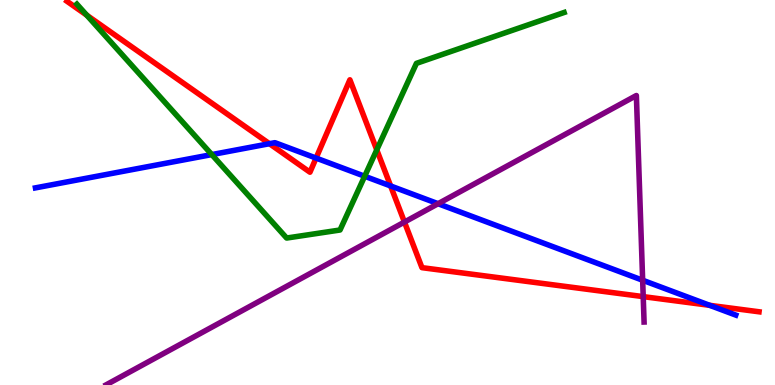[{'lines': ['blue', 'red'], 'intersections': [{'x': 3.48, 'y': 6.27}, {'x': 4.08, 'y': 5.89}, {'x': 5.04, 'y': 5.17}, {'x': 9.16, 'y': 2.07}]}, {'lines': ['green', 'red'], 'intersections': [{'x': 1.12, 'y': 9.6}, {'x': 4.86, 'y': 6.11}]}, {'lines': ['purple', 'red'], 'intersections': [{'x': 5.22, 'y': 4.23}, {'x': 8.3, 'y': 2.3}]}, {'lines': ['blue', 'green'], 'intersections': [{'x': 2.73, 'y': 5.98}, {'x': 4.71, 'y': 5.42}]}, {'lines': ['blue', 'purple'], 'intersections': [{'x': 5.65, 'y': 4.71}, {'x': 8.29, 'y': 2.72}]}, {'lines': ['green', 'purple'], 'intersections': []}]